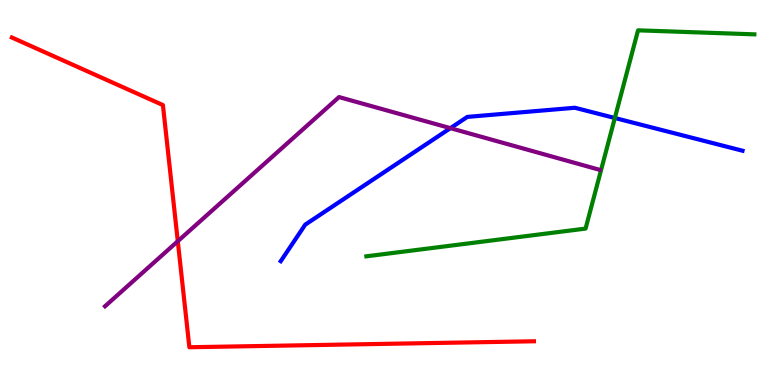[{'lines': ['blue', 'red'], 'intersections': []}, {'lines': ['green', 'red'], 'intersections': []}, {'lines': ['purple', 'red'], 'intersections': [{'x': 2.29, 'y': 3.73}]}, {'lines': ['blue', 'green'], 'intersections': [{'x': 7.93, 'y': 6.93}]}, {'lines': ['blue', 'purple'], 'intersections': [{'x': 5.81, 'y': 6.67}]}, {'lines': ['green', 'purple'], 'intersections': []}]